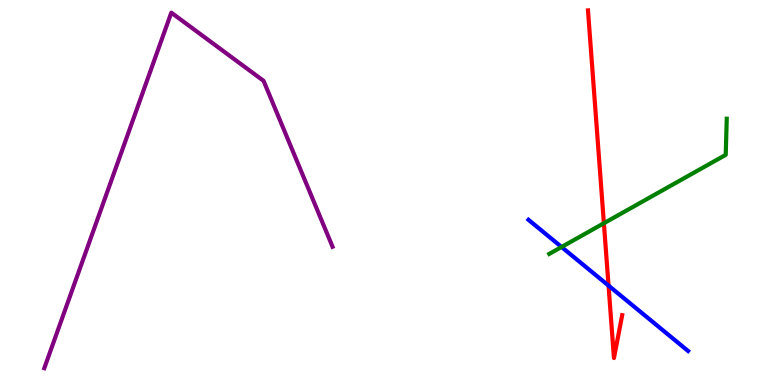[{'lines': ['blue', 'red'], 'intersections': [{'x': 7.85, 'y': 2.58}]}, {'lines': ['green', 'red'], 'intersections': [{'x': 7.79, 'y': 4.2}]}, {'lines': ['purple', 'red'], 'intersections': []}, {'lines': ['blue', 'green'], 'intersections': [{'x': 7.25, 'y': 3.58}]}, {'lines': ['blue', 'purple'], 'intersections': []}, {'lines': ['green', 'purple'], 'intersections': []}]